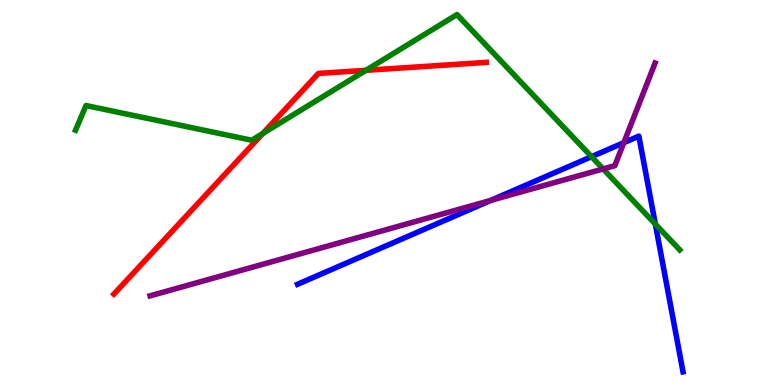[{'lines': ['blue', 'red'], 'intersections': []}, {'lines': ['green', 'red'], 'intersections': [{'x': 3.39, 'y': 6.53}, {'x': 4.72, 'y': 8.17}]}, {'lines': ['purple', 'red'], 'intersections': []}, {'lines': ['blue', 'green'], 'intersections': [{'x': 7.63, 'y': 5.93}, {'x': 8.46, 'y': 4.18}]}, {'lines': ['blue', 'purple'], 'intersections': [{'x': 6.33, 'y': 4.79}, {'x': 8.05, 'y': 6.29}]}, {'lines': ['green', 'purple'], 'intersections': [{'x': 7.78, 'y': 5.61}]}]